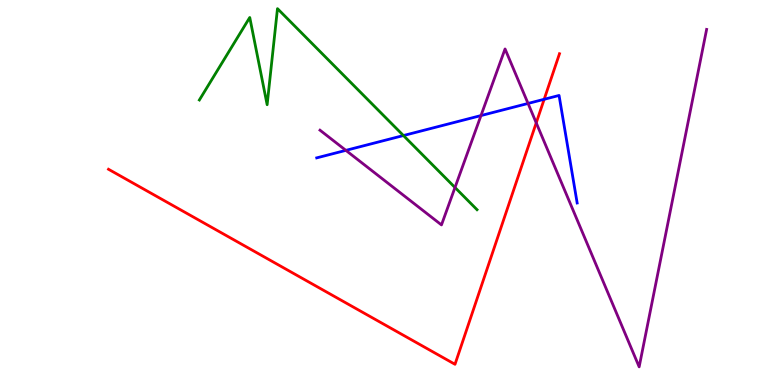[{'lines': ['blue', 'red'], 'intersections': [{'x': 7.02, 'y': 7.42}]}, {'lines': ['green', 'red'], 'intersections': []}, {'lines': ['purple', 'red'], 'intersections': [{'x': 6.92, 'y': 6.81}]}, {'lines': ['blue', 'green'], 'intersections': [{'x': 5.21, 'y': 6.48}]}, {'lines': ['blue', 'purple'], 'intersections': [{'x': 4.46, 'y': 6.09}, {'x': 6.21, 'y': 7.0}, {'x': 6.81, 'y': 7.31}]}, {'lines': ['green', 'purple'], 'intersections': [{'x': 5.87, 'y': 5.13}]}]